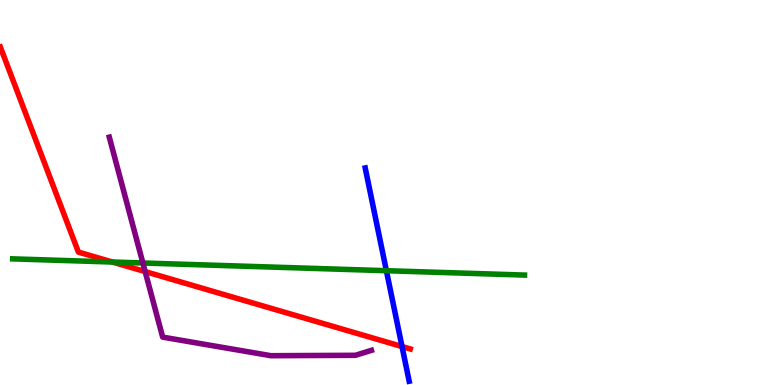[{'lines': ['blue', 'red'], 'intersections': [{'x': 5.19, 'y': 0.999}]}, {'lines': ['green', 'red'], 'intersections': [{'x': 1.45, 'y': 3.19}]}, {'lines': ['purple', 'red'], 'intersections': [{'x': 1.87, 'y': 2.95}]}, {'lines': ['blue', 'green'], 'intersections': [{'x': 4.99, 'y': 2.97}]}, {'lines': ['blue', 'purple'], 'intersections': []}, {'lines': ['green', 'purple'], 'intersections': [{'x': 1.84, 'y': 3.17}]}]